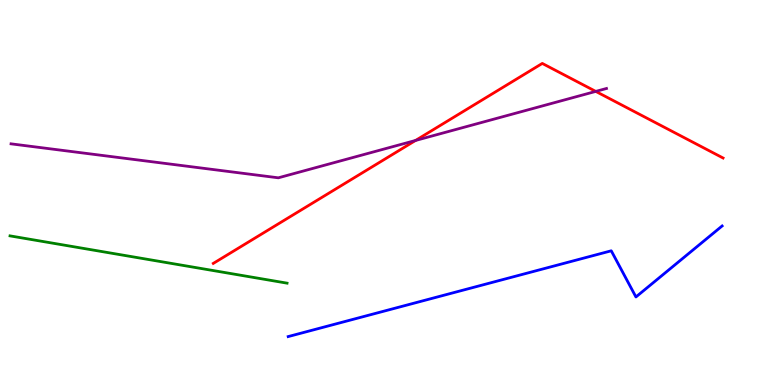[{'lines': ['blue', 'red'], 'intersections': []}, {'lines': ['green', 'red'], 'intersections': []}, {'lines': ['purple', 'red'], 'intersections': [{'x': 5.36, 'y': 6.35}, {'x': 7.69, 'y': 7.63}]}, {'lines': ['blue', 'green'], 'intersections': []}, {'lines': ['blue', 'purple'], 'intersections': []}, {'lines': ['green', 'purple'], 'intersections': []}]